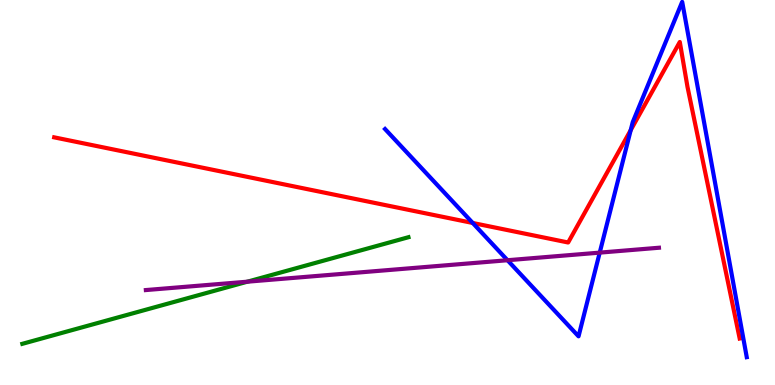[{'lines': ['blue', 'red'], 'intersections': [{'x': 6.1, 'y': 4.21}, {'x': 8.14, 'y': 6.62}]}, {'lines': ['green', 'red'], 'intersections': []}, {'lines': ['purple', 'red'], 'intersections': []}, {'lines': ['blue', 'green'], 'intersections': []}, {'lines': ['blue', 'purple'], 'intersections': [{'x': 6.55, 'y': 3.24}, {'x': 7.74, 'y': 3.44}]}, {'lines': ['green', 'purple'], 'intersections': [{'x': 3.19, 'y': 2.68}]}]